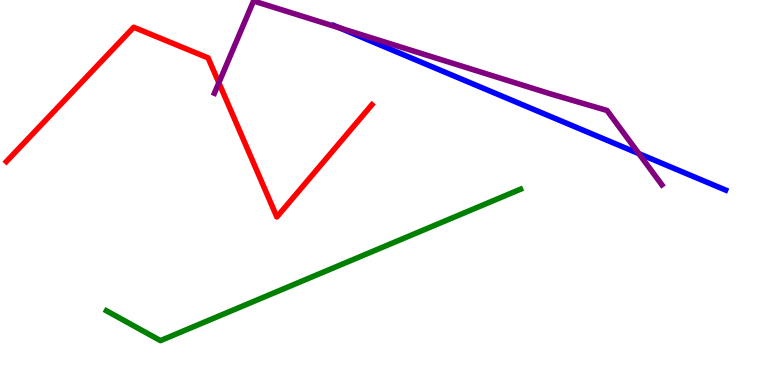[{'lines': ['blue', 'red'], 'intersections': []}, {'lines': ['green', 'red'], 'intersections': []}, {'lines': ['purple', 'red'], 'intersections': [{'x': 2.82, 'y': 7.85}]}, {'lines': ['blue', 'green'], 'intersections': []}, {'lines': ['blue', 'purple'], 'intersections': [{'x': 4.38, 'y': 9.28}, {'x': 8.24, 'y': 6.01}]}, {'lines': ['green', 'purple'], 'intersections': []}]